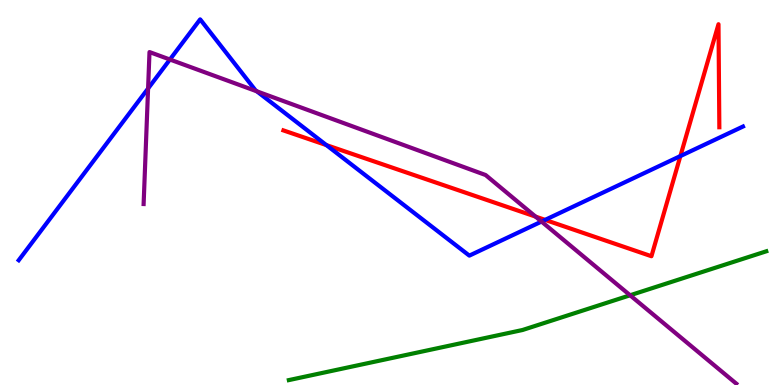[{'lines': ['blue', 'red'], 'intersections': [{'x': 4.21, 'y': 6.23}, {'x': 7.03, 'y': 4.29}, {'x': 8.78, 'y': 5.95}]}, {'lines': ['green', 'red'], 'intersections': []}, {'lines': ['purple', 'red'], 'intersections': [{'x': 6.91, 'y': 4.37}]}, {'lines': ['blue', 'green'], 'intersections': []}, {'lines': ['blue', 'purple'], 'intersections': [{'x': 1.91, 'y': 7.7}, {'x': 2.19, 'y': 8.45}, {'x': 3.31, 'y': 7.63}, {'x': 6.99, 'y': 4.25}]}, {'lines': ['green', 'purple'], 'intersections': [{'x': 8.13, 'y': 2.33}]}]